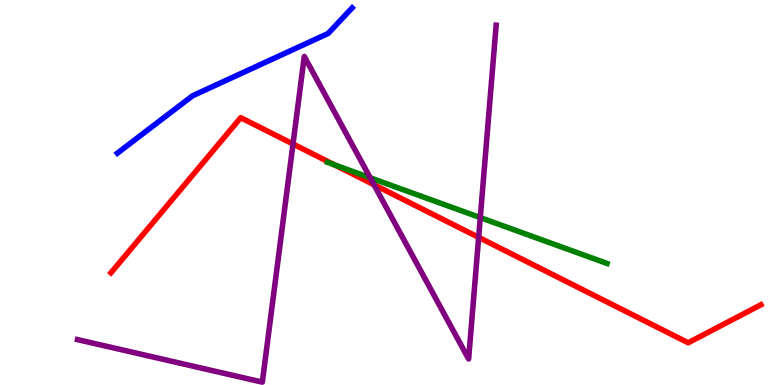[{'lines': ['blue', 'red'], 'intersections': []}, {'lines': ['green', 'red'], 'intersections': [{'x': 4.32, 'y': 5.72}]}, {'lines': ['purple', 'red'], 'intersections': [{'x': 3.78, 'y': 6.26}, {'x': 4.83, 'y': 5.2}, {'x': 6.18, 'y': 3.83}]}, {'lines': ['blue', 'green'], 'intersections': []}, {'lines': ['blue', 'purple'], 'intersections': []}, {'lines': ['green', 'purple'], 'intersections': [{'x': 4.78, 'y': 5.38}, {'x': 6.2, 'y': 4.35}]}]